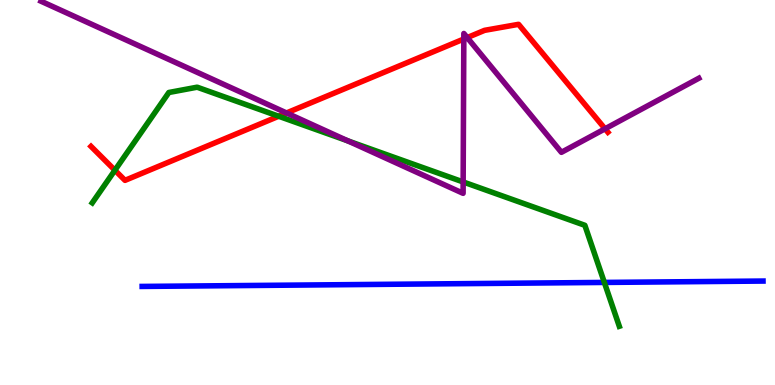[{'lines': ['blue', 'red'], 'intersections': []}, {'lines': ['green', 'red'], 'intersections': [{'x': 1.48, 'y': 5.58}, {'x': 3.6, 'y': 6.98}]}, {'lines': ['purple', 'red'], 'intersections': [{'x': 3.7, 'y': 7.07}, {'x': 5.98, 'y': 8.99}, {'x': 6.03, 'y': 9.02}, {'x': 7.81, 'y': 6.65}]}, {'lines': ['blue', 'green'], 'intersections': [{'x': 7.8, 'y': 2.66}]}, {'lines': ['blue', 'purple'], 'intersections': []}, {'lines': ['green', 'purple'], 'intersections': [{'x': 4.49, 'y': 6.34}, {'x': 5.98, 'y': 5.27}]}]